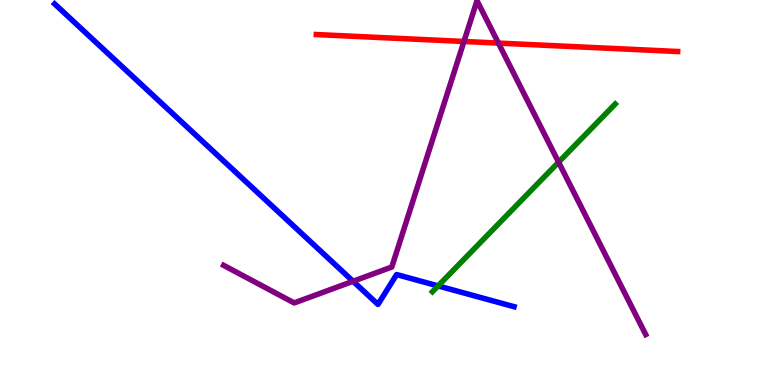[{'lines': ['blue', 'red'], 'intersections': []}, {'lines': ['green', 'red'], 'intersections': []}, {'lines': ['purple', 'red'], 'intersections': [{'x': 5.99, 'y': 8.92}, {'x': 6.43, 'y': 8.88}]}, {'lines': ['blue', 'green'], 'intersections': [{'x': 5.65, 'y': 2.57}]}, {'lines': ['blue', 'purple'], 'intersections': [{'x': 4.56, 'y': 2.69}]}, {'lines': ['green', 'purple'], 'intersections': [{'x': 7.21, 'y': 5.79}]}]